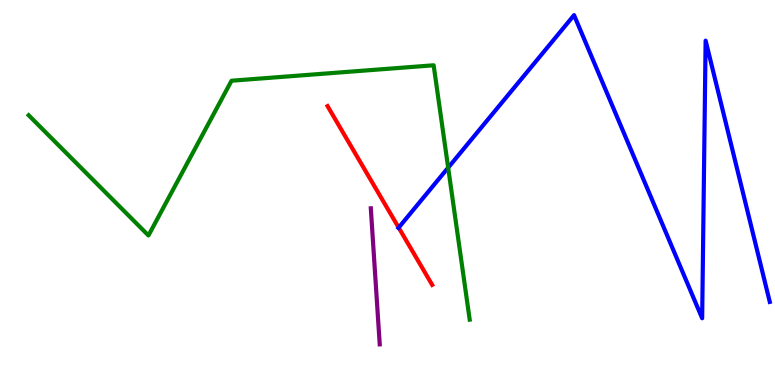[{'lines': ['blue', 'red'], 'intersections': [{'x': 5.14, 'y': 4.09}]}, {'lines': ['green', 'red'], 'intersections': []}, {'lines': ['purple', 'red'], 'intersections': []}, {'lines': ['blue', 'green'], 'intersections': [{'x': 5.78, 'y': 5.64}]}, {'lines': ['blue', 'purple'], 'intersections': []}, {'lines': ['green', 'purple'], 'intersections': []}]